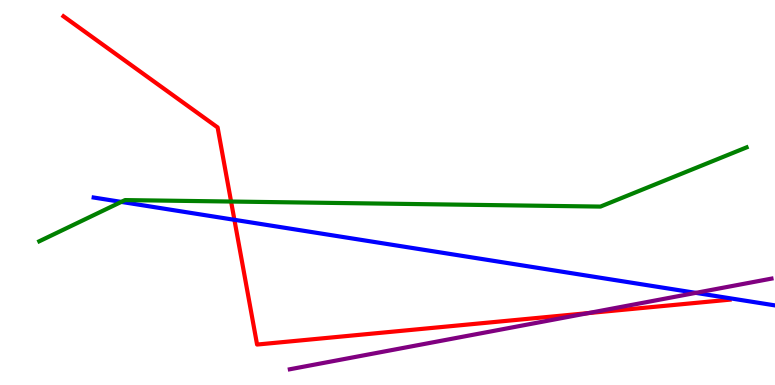[{'lines': ['blue', 'red'], 'intersections': [{'x': 3.02, 'y': 4.29}]}, {'lines': ['green', 'red'], 'intersections': [{'x': 2.98, 'y': 4.77}]}, {'lines': ['purple', 'red'], 'intersections': [{'x': 7.59, 'y': 1.87}]}, {'lines': ['blue', 'green'], 'intersections': [{'x': 1.57, 'y': 4.76}]}, {'lines': ['blue', 'purple'], 'intersections': [{'x': 8.98, 'y': 2.39}]}, {'lines': ['green', 'purple'], 'intersections': []}]